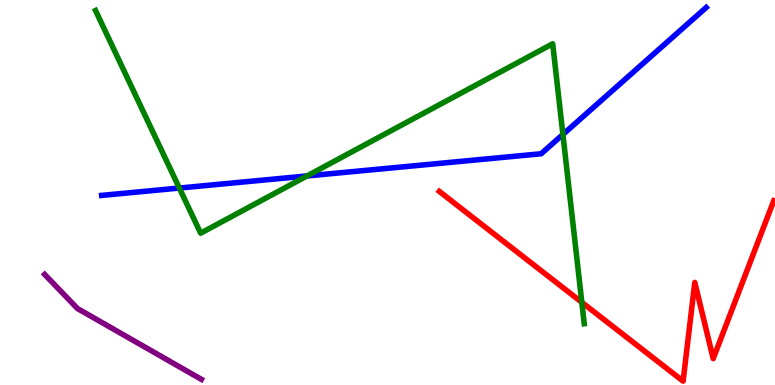[{'lines': ['blue', 'red'], 'intersections': []}, {'lines': ['green', 'red'], 'intersections': [{'x': 7.51, 'y': 2.15}]}, {'lines': ['purple', 'red'], 'intersections': []}, {'lines': ['blue', 'green'], 'intersections': [{'x': 2.31, 'y': 5.12}, {'x': 3.96, 'y': 5.43}, {'x': 7.26, 'y': 6.51}]}, {'lines': ['blue', 'purple'], 'intersections': []}, {'lines': ['green', 'purple'], 'intersections': []}]